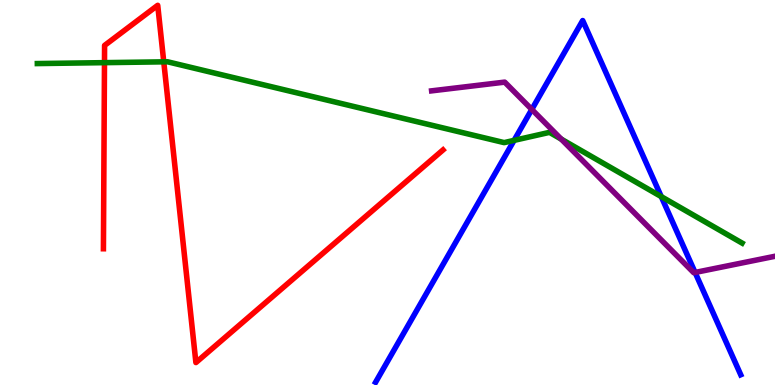[{'lines': ['blue', 'red'], 'intersections': []}, {'lines': ['green', 'red'], 'intersections': [{'x': 1.35, 'y': 8.37}, {'x': 2.11, 'y': 8.39}]}, {'lines': ['purple', 'red'], 'intersections': []}, {'lines': ['blue', 'green'], 'intersections': [{'x': 6.63, 'y': 6.35}, {'x': 8.53, 'y': 4.89}]}, {'lines': ['blue', 'purple'], 'intersections': [{'x': 6.86, 'y': 7.16}, {'x': 8.97, 'y': 2.92}]}, {'lines': ['green', 'purple'], 'intersections': [{'x': 7.24, 'y': 6.39}]}]